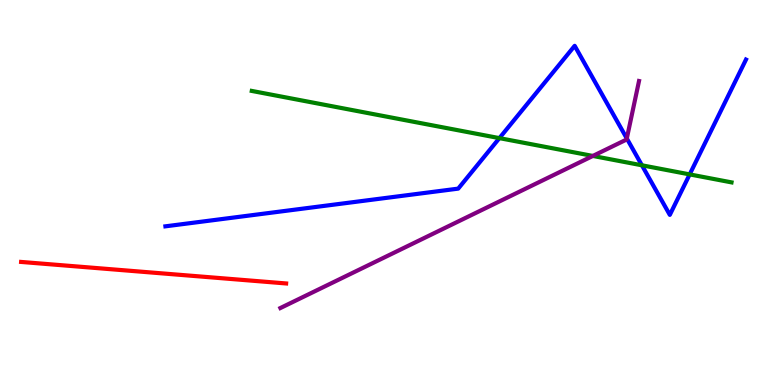[{'lines': ['blue', 'red'], 'intersections': []}, {'lines': ['green', 'red'], 'intersections': []}, {'lines': ['purple', 'red'], 'intersections': []}, {'lines': ['blue', 'green'], 'intersections': [{'x': 6.44, 'y': 6.41}, {'x': 8.28, 'y': 5.71}, {'x': 8.9, 'y': 5.47}]}, {'lines': ['blue', 'purple'], 'intersections': [{'x': 8.09, 'y': 6.4}]}, {'lines': ['green', 'purple'], 'intersections': [{'x': 7.65, 'y': 5.95}]}]